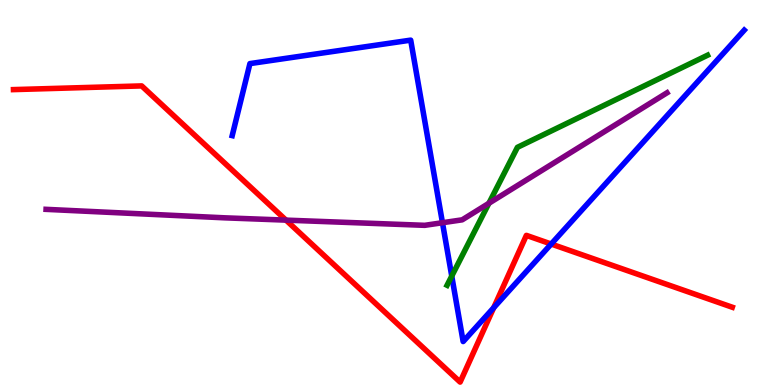[{'lines': ['blue', 'red'], 'intersections': [{'x': 6.37, 'y': 2.01}, {'x': 7.11, 'y': 3.66}]}, {'lines': ['green', 'red'], 'intersections': []}, {'lines': ['purple', 'red'], 'intersections': [{'x': 3.69, 'y': 4.28}]}, {'lines': ['blue', 'green'], 'intersections': [{'x': 5.83, 'y': 2.83}]}, {'lines': ['blue', 'purple'], 'intersections': [{'x': 5.71, 'y': 4.21}]}, {'lines': ['green', 'purple'], 'intersections': [{'x': 6.31, 'y': 4.72}]}]